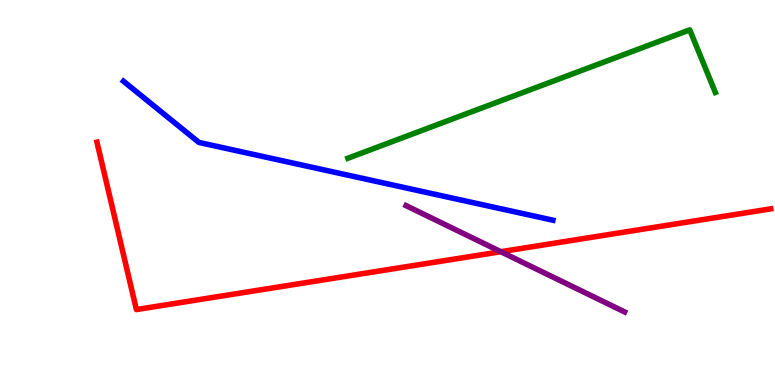[{'lines': ['blue', 'red'], 'intersections': []}, {'lines': ['green', 'red'], 'intersections': []}, {'lines': ['purple', 'red'], 'intersections': [{'x': 6.46, 'y': 3.46}]}, {'lines': ['blue', 'green'], 'intersections': []}, {'lines': ['blue', 'purple'], 'intersections': []}, {'lines': ['green', 'purple'], 'intersections': []}]